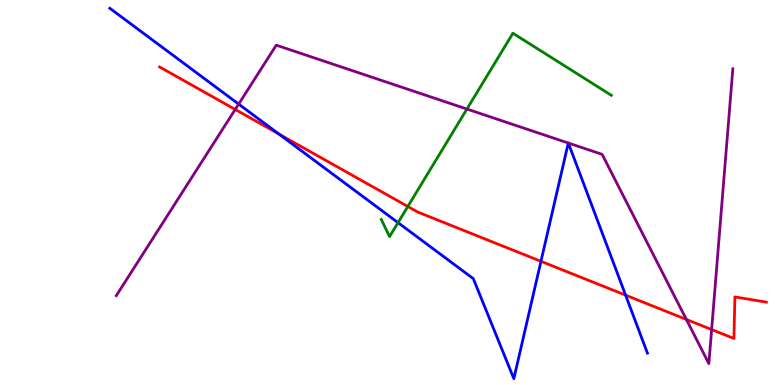[{'lines': ['blue', 'red'], 'intersections': [{'x': 3.6, 'y': 6.52}, {'x': 6.98, 'y': 3.21}, {'x': 8.07, 'y': 2.33}]}, {'lines': ['green', 'red'], 'intersections': [{'x': 5.26, 'y': 4.64}]}, {'lines': ['purple', 'red'], 'intersections': [{'x': 3.04, 'y': 7.16}, {'x': 8.86, 'y': 1.7}, {'x': 9.18, 'y': 1.44}]}, {'lines': ['blue', 'green'], 'intersections': [{'x': 5.14, 'y': 4.22}]}, {'lines': ['blue', 'purple'], 'intersections': [{'x': 3.08, 'y': 7.3}, {'x': 7.33, 'y': 6.29}, {'x': 7.33, 'y': 6.28}]}, {'lines': ['green', 'purple'], 'intersections': [{'x': 6.02, 'y': 7.17}]}]